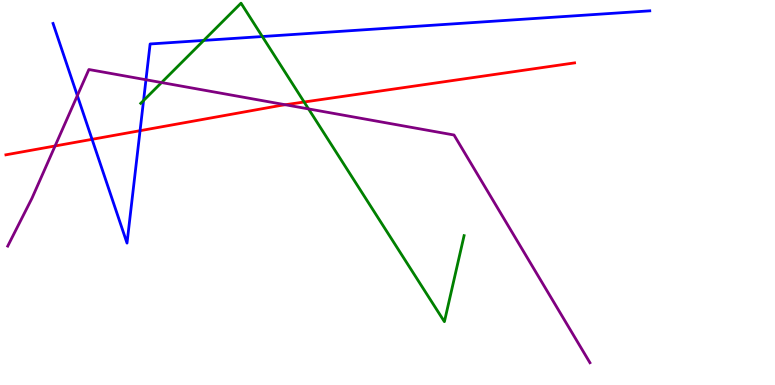[{'lines': ['blue', 'red'], 'intersections': [{'x': 1.19, 'y': 6.38}, {'x': 1.81, 'y': 6.61}]}, {'lines': ['green', 'red'], 'intersections': [{'x': 3.92, 'y': 7.35}]}, {'lines': ['purple', 'red'], 'intersections': [{'x': 0.711, 'y': 6.21}, {'x': 3.68, 'y': 7.28}]}, {'lines': ['blue', 'green'], 'intersections': [{'x': 1.85, 'y': 7.39}, {'x': 2.63, 'y': 8.95}, {'x': 3.38, 'y': 9.05}]}, {'lines': ['blue', 'purple'], 'intersections': [{'x': 0.998, 'y': 7.52}, {'x': 1.88, 'y': 7.93}]}, {'lines': ['green', 'purple'], 'intersections': [{'x': 2.08, 'y': 7.86}, {'x': 3.98, 'y': 7.17}]}]